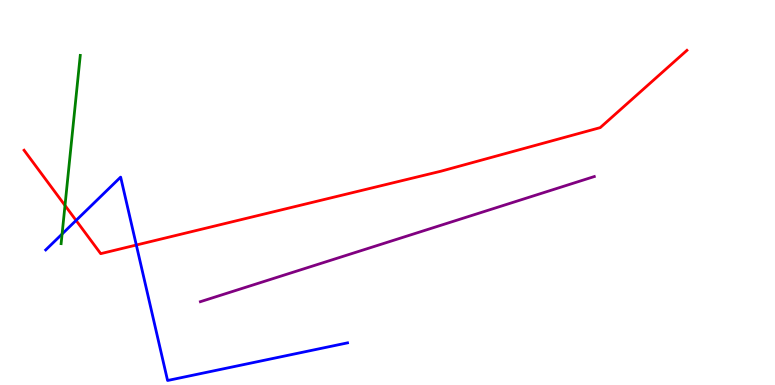[{'lines': ['blue', 'red'], 'intersections': [{'x': 0.982, 'y': 4.27}, {'x': 1.76, 'y': 3.64}]}, {'lines': ['green', 'red'], 'intersections': [{'x': 0.839, 'y': 4.66}]}, {'lines': ['purple', 'red'], 'intersections': []}, {'lines': ['blue', 'green'], 'intersections': [{'x': 0.801, 'y': 3.92}]}, {'lines': ['blue', 'purple'], 'intersections': []}, {'lines': ['green', 'purple'], 'intersections': []}]